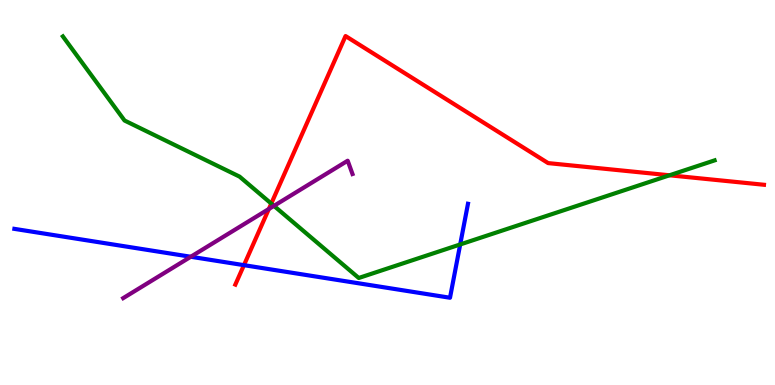[{'lines': ['blue', 'red'], 'intersections': [{'x': 3.15, 'y': 3.11}]}, {'lines': ['green', 'red'], 'intersections': [{'x': 3.5, 'y': 4.71}, {'x': 8.64, 'y': 5.45}]}, {'lines': ['purple', 'red'], 'intersections': [{'x': 3.47, 'y': 4.57}]}, {'lines': ['blue', 'green'], 'intersections': [{'x': 5.94, 'y': 3.65}]}, {'lines': ['blue', 'purple'], 'intersections': [{'x': 2.46, 'y': 3.33}]}, {'lines': ['green', 'purple'], 'intersections': [{'x': 3.53, 'y': 4.65}]}]